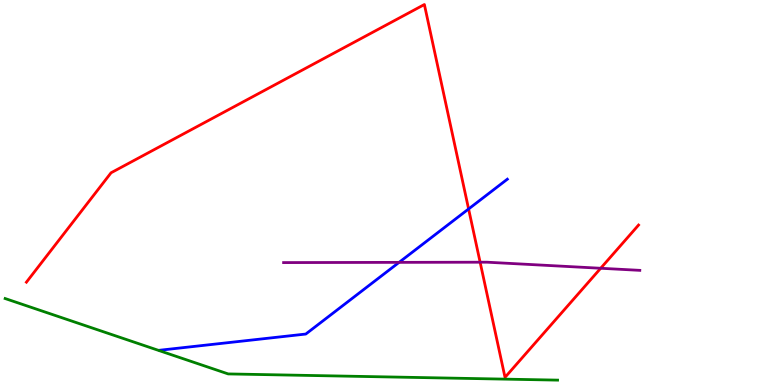[{'lines': ['blue', 'red'], 'intersections': [{'x': 6.05, 'y': 4.57}]}, {'lines': ['green', 'red'], 'intersections': []}, {'lines': ['purple', 'red'], 'intersections': [{'x': 6.2, 'y': 3.19}, {'x': 7.75, 'y': 3.03}]}, {'lines': ['blue', 'green'], 'intersections': []}, {'lines': ['blue', 'purple'], 'intersections': [{'x': 5.15, 'y': 3.19}]}, {'lines': ['green', 'purple'], 'intersections': []}]